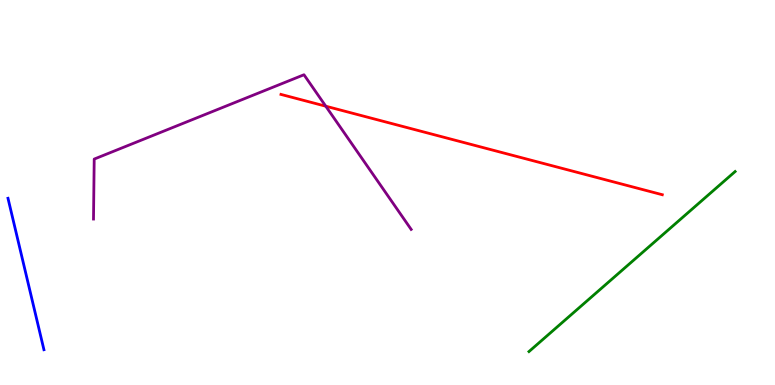[{'lines': ['blue', 'red'], 'intersections': []}, {'lines': ['green', 'red'], 'intersections': []}, {'lines': ['purple', 'red'], 'intersections': [{'x': 4.2, 'y': 7.24}]}, {'lines': ['blue', 'green'], 'intersections': []}, {'lines': ['blue', 'purple'], 'intersections': []}, {'lines': ['green', 'purple'], 'intersections': []}]